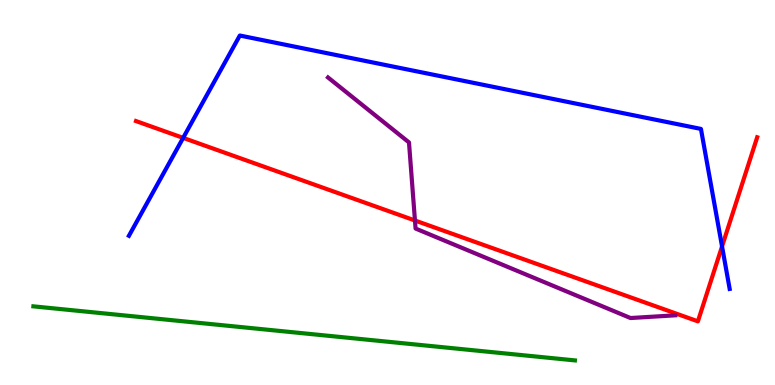[{'lines': ['blue', 'red'], 'intersections': [{'x': 2.36, 'y': 6.42}, {'x': 9.32, 'y': 3.6}]}, {'lines': ['green', 'red'], 'intersections': []}, {'lines': ['purple', 'red'], 'intersections': [{'x': 5.35, 'y': 4.27}]}, {'lines': ['blue', 'green'], 'intersections': []}, {'lines': ['blue', 'purple'], 'intersections': []}, {'lines': ['green', 'purple'], 'intersections': []}]